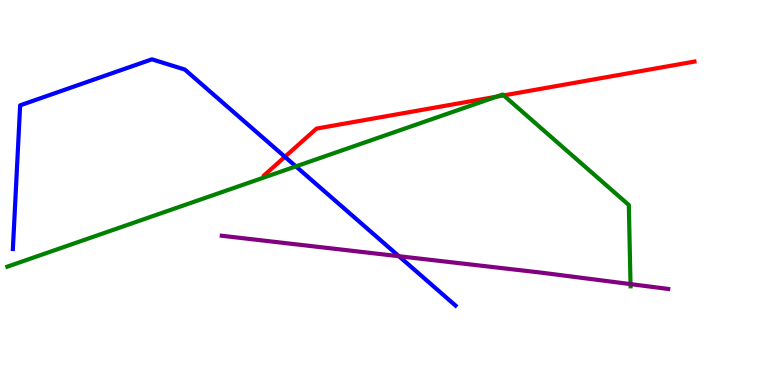[{'lines': ['blue', 'red'], 'intersections': [{'x': 3.68, 'y': 5.93}]}, {'lines': ['green', 'red'], 'intersections': [{'x': 6.41, 'y': 7.49}, {'x': 6.5, 'y': 7.52}]}, {'lines': ['purple', 'red'], 'intersections': []}, {'lines': ['blue', 'green'], 'intersections': [{'x': 3.82, 'y': 5.68}]}, {'lines': ['blue', 'purple'], 'intersections': [{'x': 5.15, 'y': 3.35}]}, {'lines': ['green', 'purple'], 'intersections': [{'x': 8.14, 'y': 2.62}]}]